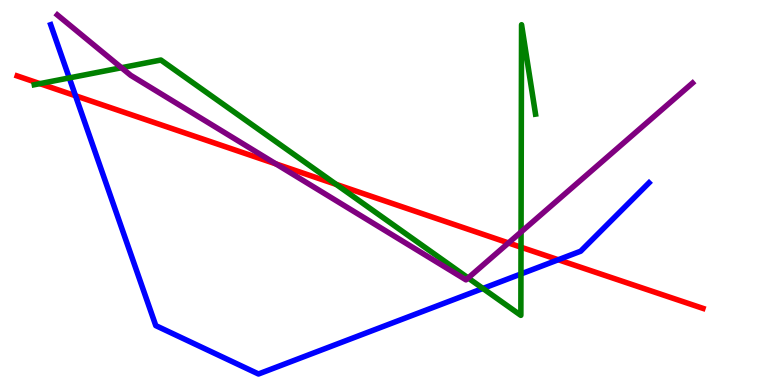[{'lines': ['blue', 'red'], 'intersections': [{'x': 0.974, 'y': 7.51}, {'x': 7.2, 'y': 3.25}]}, {'lines': ['green', 'red'], 'intersections': [{'x': 0.515, 'y': 7.83}, {'x': 4.34, 'y': 5.21}, {'x': 6.72, 'y': 3.58}]}, {'lines': ['purple', 'red'], 'intersections': [{'x': 3.56, 'y': 5.74}, {'x': 6.56, 'y': 3.69}]}, {'lines': ['blue', 'green'], 'intersections': [{'x': 0.894, 'y': 7.98}, {'x': 6.23, 'y': 2.51}, {'x': 6.72, 'y': 2.88}]}, {'lines': ['blue', 'purple'], 'intersections': []}, {'lines': ['green', 'purple'], 'intersections': [{'x': 1.57, 'y': 8.24}, {'x': 6.04, 'y': 2.78}, {'x': 6.72, 'y': 3.97}]}]